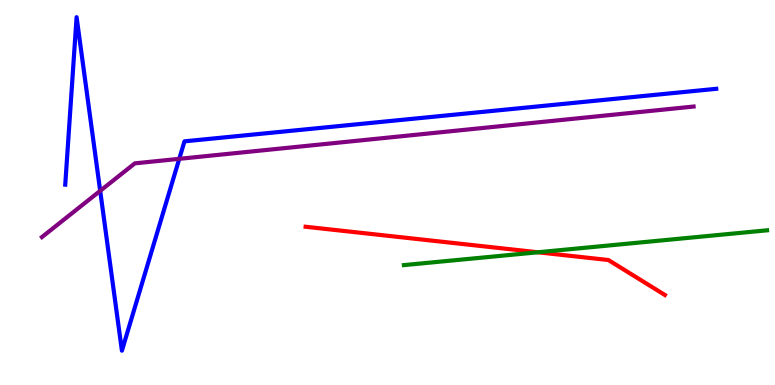[{'lines': ['blue', 'red'], 'intersections': []}, {'lines': ['green', 'red'], 'intersections': [{'x': 6.94, 'y': 3.45}]}, {'lines': ['purple', 'red'], 'intersections': []}, {'lines': ['blue', 'green'], 'intersections': []}, {'lines': ['blue', 'purple'], 'intersections': [{'x': 1.29, 'y': 5.04}, {'x': 2.31, 'y': 5.87}]}, {'lines': ['green', 'purple'], 'intersections': []}]